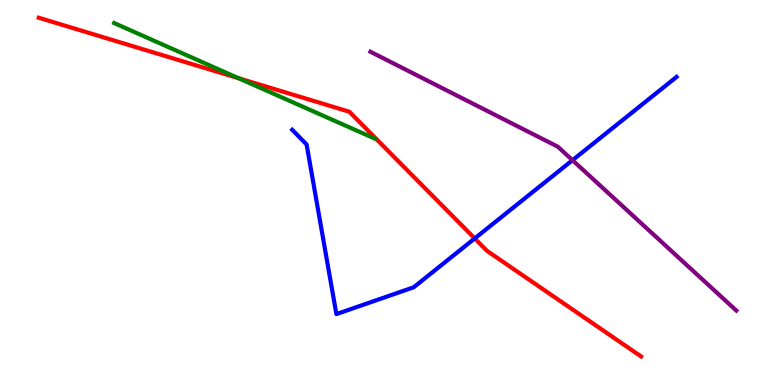[{'lines': ['blue', 'red'], 'intersections': [{'x': 6.13, 'y': 3.81}]}, {'lines': ['green', 'red'], 'intersections': [{'x': 3.08, 'y': 7.97}]}, {'lines': ['purple', 'red'], 'intersections': []}, {'lines': ['blue', 'green'], 'intersections': []}, {'lines': ['blue', 'purple'], 'intersections': [{'x': 7.39, 'y': 5.84}]}, {'lines': ['green', 'purple'], 'intersections': []}]